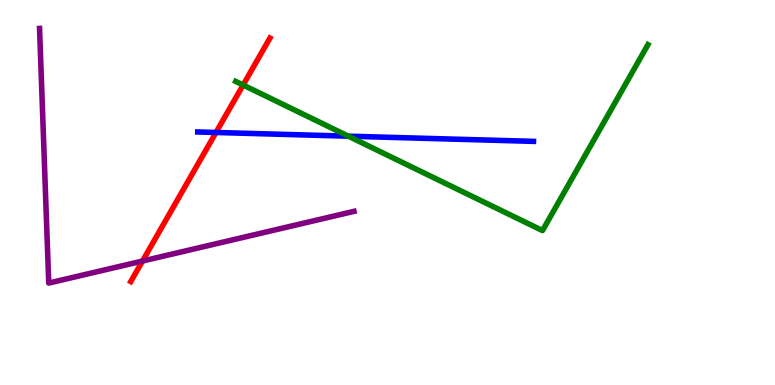[{'lines': ['blue', 'red'], 'intersections': [{'x': 2.79, 'y': 6.56}]}, {'lines': ['green', 'red'], 'intersections': [{'x': 3.14, 'y': 7.79}]}, {'lines': ['purple', 'red'], 'intersections': [{'x': 1.84, 'y': 3.22}]}, {'lines': ['blue', 'green'], 'intersections': [{'x': 4.49, 'y': 6.46}]}, {'lines': ['blue', 'purple'], 'intersections': []}, {'lines': ['green', 'purple'], 'intersections': []}]